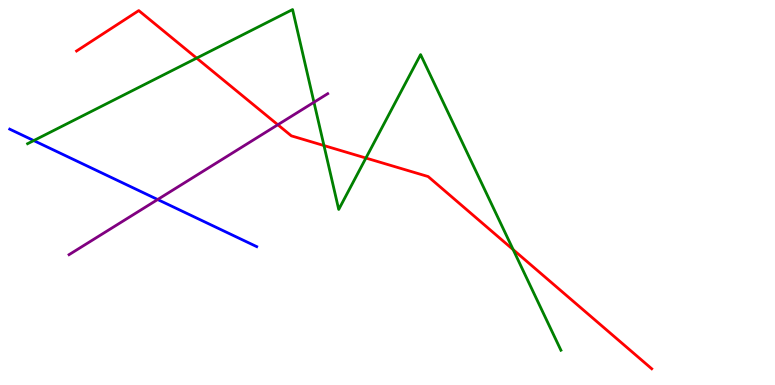[{'lines': ['blue', 'red'], 'intersections': []}, {'lines': ['green', 'red'], 'intersections': [{'x': 2.54, 'y': 8.49}, {'x': 4.18, 'y': 6.22}, {'x': 4.72, 'y': 5.9}, {'x': 6.62, 'y': 3.52}]}, {'lines': ['purple', 'red'], 'intersections': [{'x': 3.58, 'y': 6.76}]}, {'lines': ['blue', 'green'], 'intersections': [{'x': 0.436, 'y': 6.35}]}, {'lines': ['blue', 'purple'], 'intersections': [{'x': 2.03, 'y': 4.82}]}, {'lines': ['green', 'purple'], 'intersections': [{'x': 4.05, 'y': 7.34}]}]